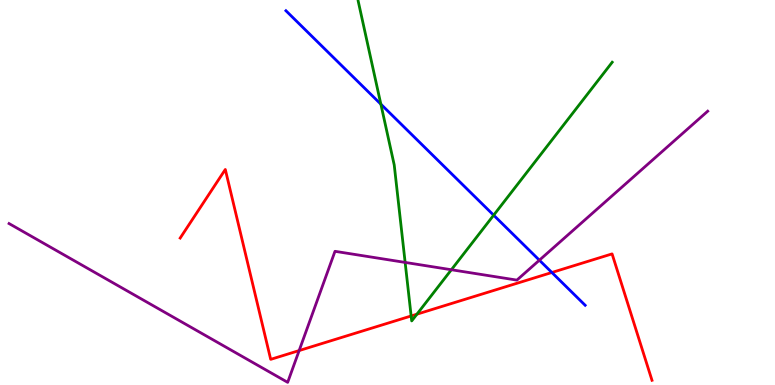[{'lines': ['blue', 'red'], 'intersections': [{'x': 7.12, 'y': 2.92}]}, {'lines': ['green', 'red'], 'intersections': [{'x': 5.31, 'y': 1.79}, {'x': 5.38, 'y': 1.84}]}, {'lines': ['purple', 'red'], 'intersections': [{'x': 3.86, 'y': 0.894}]}, {'lines': ['blue', 'green'], 'intersections': [{'x': 4.91, 'y': 7.29}, {'x': 6.37, 'y': 4.41}]}, {'lines': ['blue', 'purple'], 'intersections': [{'x': 6.96, 'y': 3.24}]}, {'lines': ['green', 'purple'], 'intersections': [{'x': 5.23, 'y': 3.18}, {'x': 5.82, 'y': 2.99}]}]